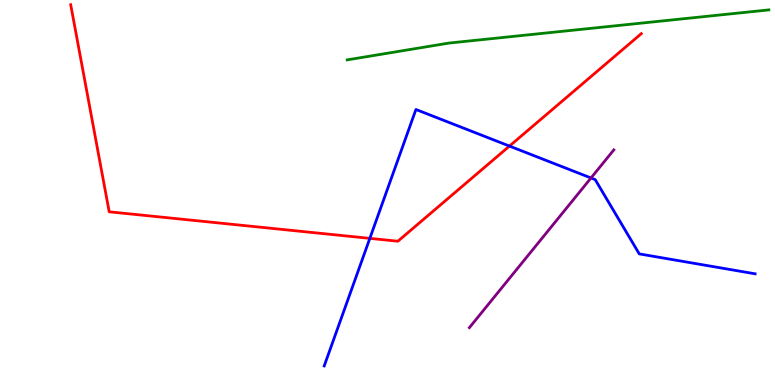[{'lines': ['blue', 'red'], 'intersections': [{'x': 4.77, 'y': 3.81}, {'x': 6.57, 'y': 6.21}]}, {'lines': ['green', 'red'], 'intersections': []}, {'lines': ['purple', 'red'], 'intersections': []}, {'lines': ['blue', 'green'], 'intersections': []}, {'lines': ['blue', 'purple'], 'intersections': [{'x': 7.63, 'y': 5.38}]}, {'lines': ['green', 'purple'], 'intersections': []}]